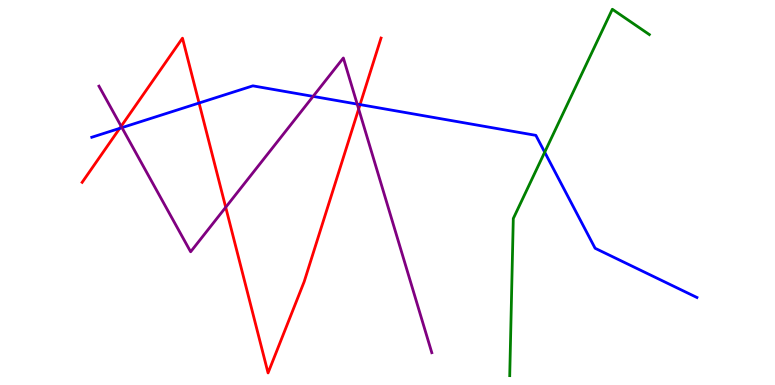[{'lines': ['blue', 'red'], 'intersections': [{'x': 1.54, 'y': 6.67}, {'x': 2.57, 'y': 7.32}, {'x': 4.65, 'y': 7.28}]}, {'lines': ['green', 'red'], 'intersections': []}, {'lines': ['purple', 'red'], 'intersections': [{'x': 1.56, 'y': 6.72}, {'x': 2.91, 'y': 4.62}, {'x': 4.63, 'y': 7.17}]}, {'lines': ['blue', 'green'], 'intersections': [{'x': 7.03, 'y': 6.05}]}, {'lines': ['blue', 'purple'], 'intersections': [{'x': 1.57, 'y': 6.68}, {'x': 4.04, 'y': 7.5}, {'x': 4.61, 'y': 7.3}]}, {'lines': ['green', 'purple'], 'intersections': []}]